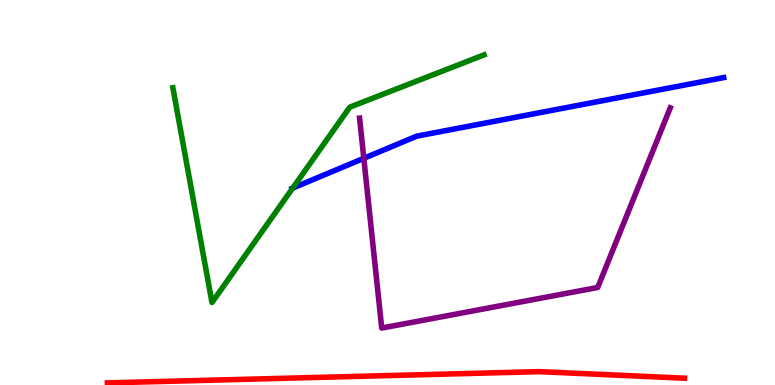[{'lines': ['blue', 'red'], 'intersections': []}, {'lines': ['green', 'red'], 'intersections': []}, {'lines': ['purple', 'red'], 'intersections': []}, {'lines': ['blue', 'green'], 'intersections': [{'x': 3.78, 'y': 5.11}]}, {'lines': ['blue', 'purple'], 'intersections': [{'x': 4.69, 'y': 5.89}]}, {'lines': ['green', 'purple'], 'intersections': []}]